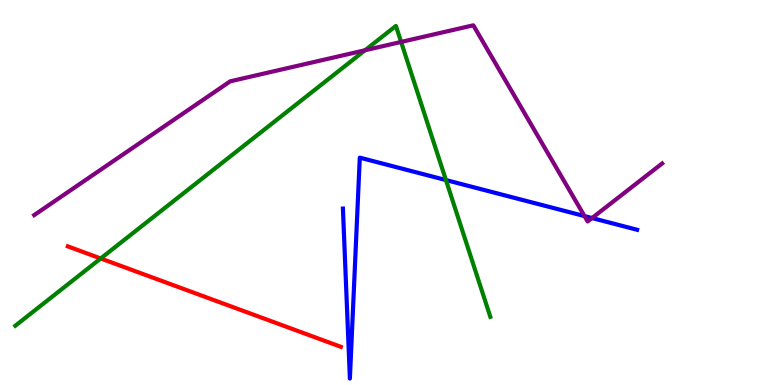[{'lines': ['blue', 'red'], 'intersections': []}, {'lines': ['green', 'red'], 'intersections': [{'x': 1.3, 'y': 3.29}]}, {'lines': ['purple', 'red'], 'intersections': []}, {'lines': ['blue', 'green'], 'intersections': [{'x': 5.75, 'y': 5.32}]}, {'lines': ['blue', 'purple'], 'intersections': [{'x': 7.54, 'y': 4.39}, {'x': 7.64, 'y': 4.34}]}, {'lines': ['green', 'purple'], 'intersections': [{'x': 4.71, 'y': 8.69}, {'x': 5.18, 'y': 8.91}]}]